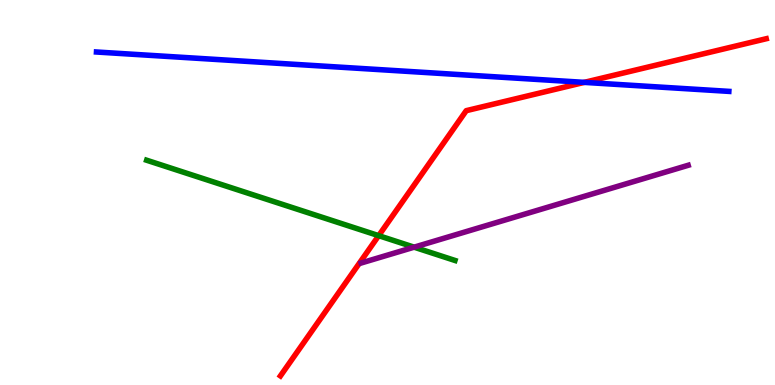[{'lines': ['blue', 'red'], 'intersections': [{'x': 7.54, 'y': 7.86}]}, {'lines': ['green', 'red'], 'intersections': [{'x': 4.89, 'y': 3.88}]}, {'lines': ['purple', 'red'], 'intersections': []}, {'lines': ['blue', 'green'], 'intersections': []}, {'lines': ['blue', 'purple'], 'intersections': []}, {'lines': ['green', 'purple'], 'intersections': [{'x': 5.34, 'y': 3.58}]}]